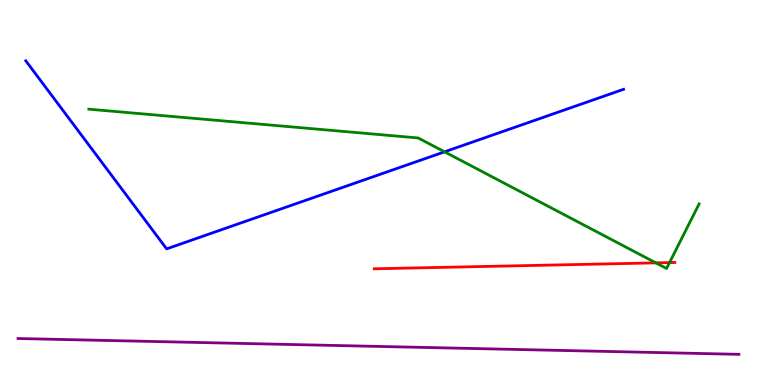[{'lines': ['blue', 'red'], 'intersections': []}, {'lines': ['green', 'red'], 'intersections': [{'x': 8.46, 'y': 3.17}, {'x': 8.64, 'y': 3.18}]}, {'lines': ['purple', 'red'], 'intersections': []}, {'lines': ['blue', 'green'], 'intersections': [{'x': 5.74, 'y': 6.06}]}, {'lines': ['blue', 'purple'], 'intersections': []}, {'lines': ['green', 'purple'], 'intersections': []}]